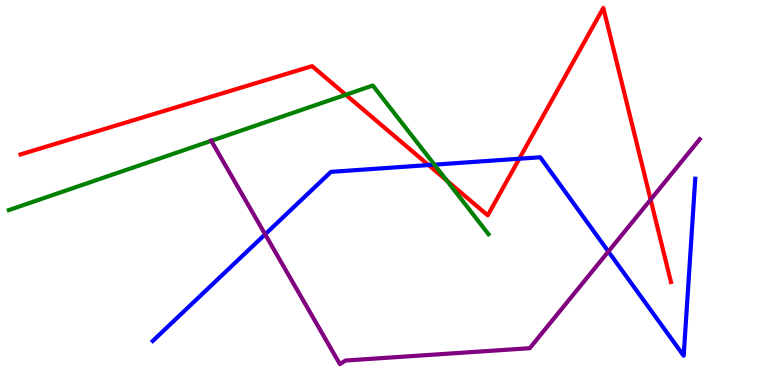[{'lines': ['blue', 'red'], 'intersections': [{'x': 5.53, 'y': 5.71}, {'x': 6.7, 'y': 5.88}]}, {'lines': ['green', 'red'], 'intersections': [{'x': 4.46, 'y': 7.54}, {'x': 5.76, 'y': 5.31}]}, {'lines': ['purple', 'red'], 'intersections': [{'x': 8.4, 'y': 4.82}]}, {'lines': ['blue', 'green'], 'intersections': [{'x': 5.61, 'y': 5.72}]}, {'lines': ['blue', 'purple'], 'intersections': [{'x': 3.42, 'y': 3.91}, {'x': 7.85, 'y': 3.47}]}, {'lines': ['green', 'purple'], 'intersections': [{'x': 2.73, 'y': 6.34}]}]